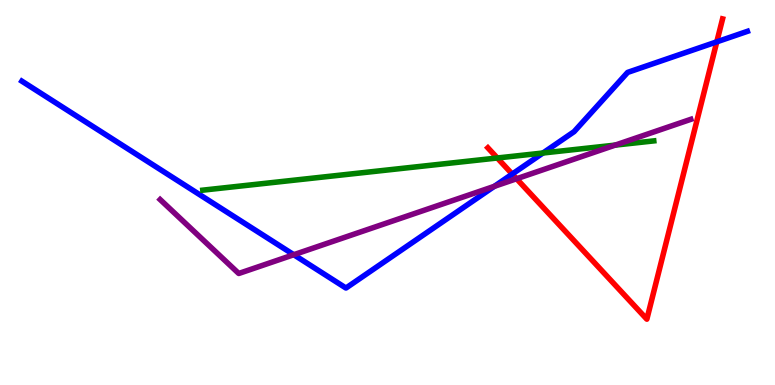[{'lines': ['blue', 'red'], 'intersections': [{'x': 6.61, 'y': 5.48}, {'x': 9.25, 'y': 8.91}]}, {'lines': ['green', 'red'], 'intersections': [{'x': 6.42, 'y': 5.9}]}, {'lines': ['purple', 'red'], 'intersections': [{'x': 6.67, 'y': 5.36}]}, {'lines': ['blue', 'green'], 'intersections': [{'x': 7.01, 'y': 6.03}]}, {'lines': ['blue', 'purple'], 'intersections': [{'x': 3.79, 'y': 3.38}, {'x': 6.38, 'y': 5.16}]}, {'lines': ['green', 'purple'], 'intersections': [{'x': 7.94, 'y': 6.23}]}]